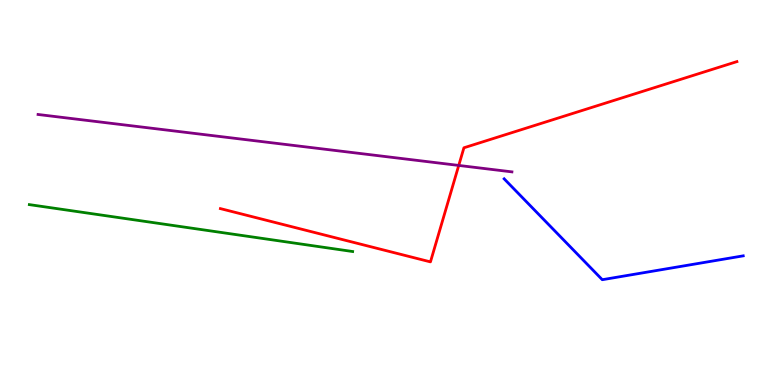[{'lines': ['blue', 'red'], 'intersections': []}, {'lines': ['green', 'red'], 'intersections': []}, {'lines': ['purple', 'red'], 'intersections': [{'x': 5.92, 'y': 5.7}]}, {'lines': ['blue', 'green'], 'intersections': []}, {'lines': ['blue', 'purple'], 'intersections': []}, {'lines': ['green', 'purple'], 'intersections': []}]